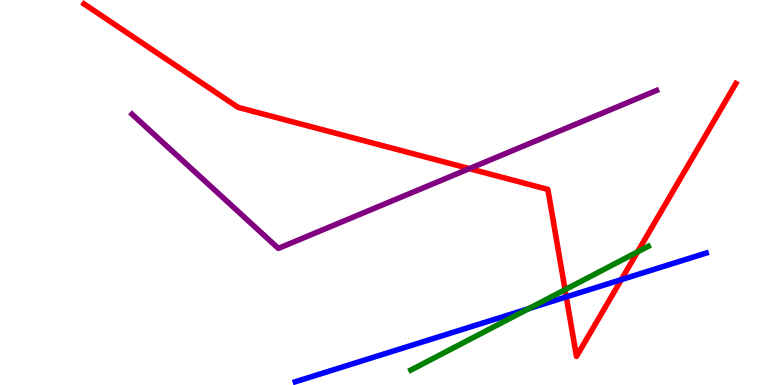[{'lines': ['blue', 'red'], 'intersections': [{'x': 7.31, 'y': 2.29}, {'x': 8.02, 'y': 2.74}]}, {'lines': ['green', 'red'], 'intersections': [{'x': 7.29, 'y': 2.48}, {'x': 8.23, 'y': 3.46}]}, {'lines': ['purple', 'red'], 'intersections': [{'x': 6.06, 'y': 5.62}]}, {'lines': ['blue', 'green'], 'intersections': [{'x': 6.82, 'y': 1.98}]}, {'lines': ['blue', 'purple'], 'intersections': []}, {'lines': ['green', 'purple'], 'intersections': []}]